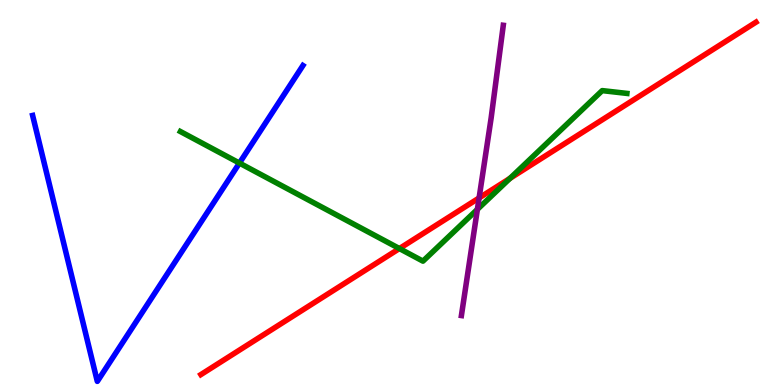[{'lines': ['blue', 'red'], 'intersections': []}, {'lines': ['green', 'red'], 'intersections': [{'x': 5.15, 'y': 3.54}, {'x': 6.58, 'y': 5.37}]}, {'lines': ['purple', 'red'], 'intersections': [{'x': 6.18, 'y': 4.86}]}, {'lines': ['blue', 'green'], 'intersections': [{'x': 3.09, 'y': 5.76}]}, {'lines': ['blue', 'purple'], 'intersections': []}, {'lines': ['green', 'purple'], 'intersections': [{'x': 6.16, 'y': 4.56}]}]